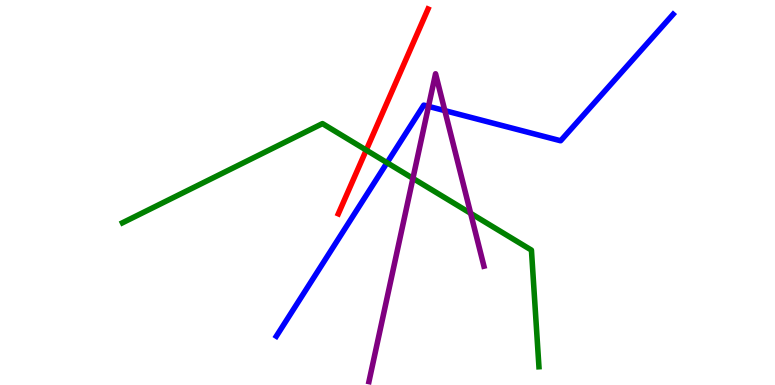[{'lines': ['blue', 'red'], 'intersections': []}, {'lines': ['green', 'red'], 'intersections': [{'x': 4.73, 'y': 6.1}]}, {'lines': ['purple', 'red'], 'intersections': []}, {'lines': ['blue', 'green'], 'intersections': [{'x': 4.99, 'y': 5.77}]}, {'lines': ['blue', 'purple'], 'intersections': [{'x': 5.53, 'y': 7.24}, {'x': 5.74, 'y': 7.13}]}, {'lines': ['green', 'purple'], 'intersections': [{'x': 5.33, 'y': 5.37}, {'x': 6.07, 'y': 4.46}]}]